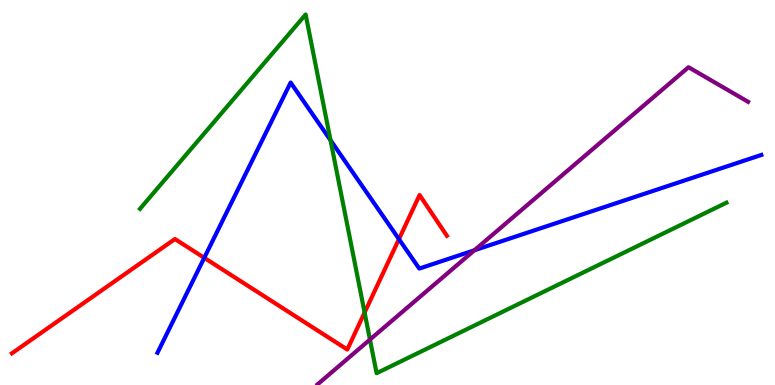[{'lines': ['blue', 'red'], 'intersections': [{'x': 2.64, 'y': 3.3}, {'x': 5.15, 'y': 3.79}]}, {'lines': ['green', 'red'], 'intersections': [{'x': 4.7, 'y': 1.88}]}, {'lines': ['purple', 'red'], 'intersections': []}, {'lines': ['blue', 'green'], 'intersections': [{'x': 4.26, 'y': 6.36}]}, {'lines': ['blue', 'purple'], 'intersections': [{'x': 6.12, 'y': 3.5}]}, {'lines': ['green', 'purple'], 'intersections': [{'x': 4.77, 'y': 1.18}]}]